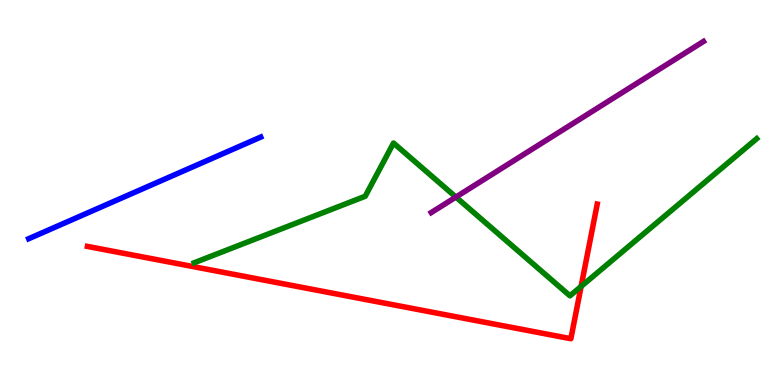[{'lines': ['blue', 'red'], 'intersections': []}, {'lines': ['green', 'red'], 'intersections': [{'x': 7.5, 'y': 2.56}]}, {'lines': ['purple', 'red'], 'intersections': []}, {'lines': ['blue', 'green'], 'intersections': []}, {'lines': ['blue', 'purple'], 'intersections': []}, {'lines': ['green', 'purple'], 'intersections': [{'x': 5.88, 'y': 4.88}]}]